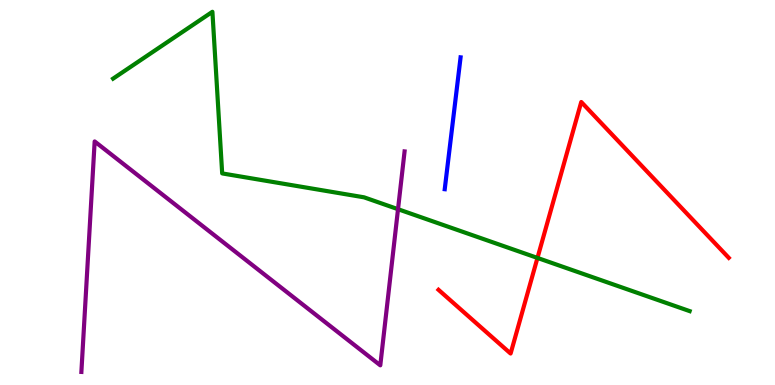[{'lines': ['blue', 'red'], 'intersections': []}, {'lines': ['green', 'red'], 'intersections': [{'x': 6.94, 'y': 3.3}]}, {'lines': ['purple', 'red'], 'intersections': []}, {'lines': ['blue', 'green'], 'intersections': []}, {'lines': ['blue', 'purple'], 'intersections': []}, {'lines': ['green', 'purple'], 'intersections': [{'x': 5.14, 'y': 4.57}]}]